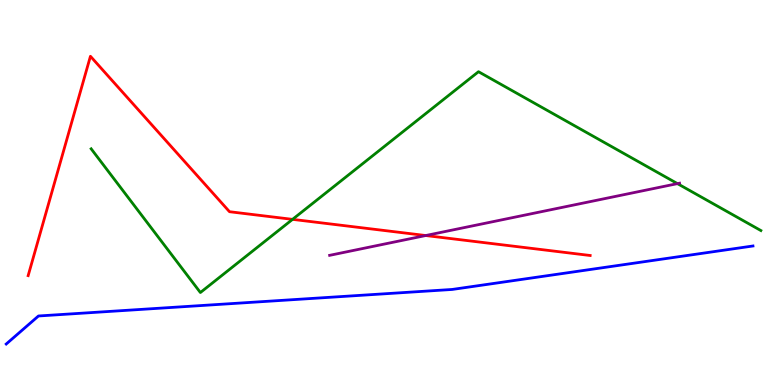[{'lines': ['blue', 'red'], 'intersections': []}, {'lines': ['green', 'red'], 'intersections': [{'x': 3.77, 'y': 4.3}]}, {'lines': ['purple', 'red'], 'intersections': [{'x': 5.49, 'y': 3.88}]}, {'lines': ['blue', 'green'], 'intersections': []}, {'lines': ['blue', 'purple'], 'intersections': []}, {'lines': ['green', 'purple'], 'intersections': [{'x': 8.74, 'y': 5.23}]}]